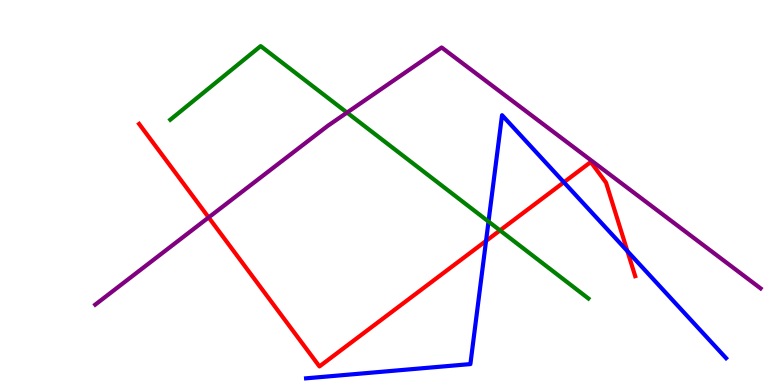[{'lines': ['blue', 'red'], 'intersections': [{'x': 6.27, 'y': 3.74}, {'x': 7.28, 'y': 5.27}, {'x': 8.1, 'y': 3.48}]}, {'lines': ['green', 'red'], 'intersections': [{'x': 6.45, 'y': 4.02}]}, {'lines': ['purple', 'red'], 'intersections': [{'x': 2.69, 'y': 4.35}]}, {'lines': ['blue', 'green'], 'intersections': [{'x': 6.3, 'y': 4.25}]}, {'lines': ['blue', 'purple'], 'intersections': []}, {'lines': ['green', 'purple'], 'intersections': [{'x': 4.48, 'y': 7.08}]}]